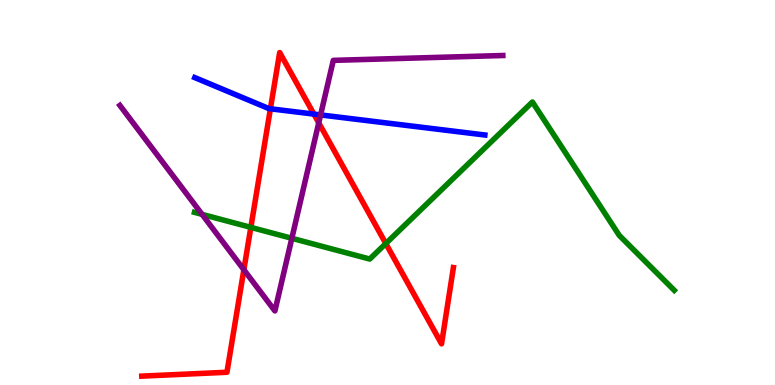[{'lines': ['blue', 'red'], 'intersections': [{'x': 3.49, 'y': 7.17}, {'x': 4.05, 'y': 7.04}]}, {'lines': ['green', 'red'], 'intersections': [{'x': 3.24, 'y': 4.09}, {'x': 4.98, 'y': 3.67}]}, {'lines': ['purple', 'red'], 'intersections': [{'x': 3.15, 'y': 2.99}, {'x': 4.11, 'y': 6.81}]}, {'lines': ['blue', 'green'], 'intersections': []}, {'lines': ['blue', 'purple'], 'intersections': [{'x': 4.14, 'y': 7.02}]}, {'lines': ['green', 'purple'], 'intersections': [{'x': 2.61, 'y': 4.43}, {'x': 3.77, 'y': 3.81}]}]